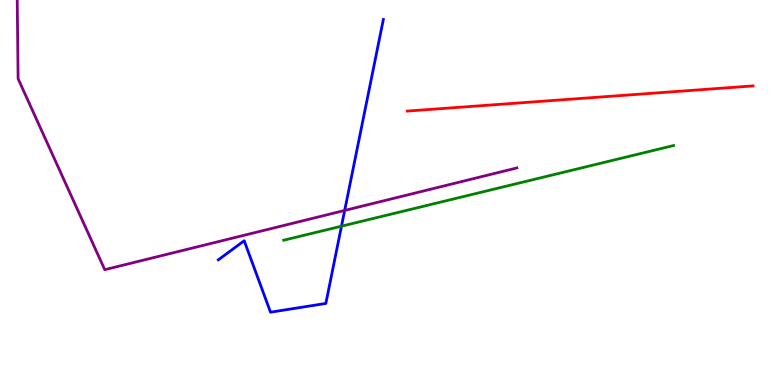[{'lines': ['blue', 'red'], 'intersections': []}, {'lines': ['green', 'red'], 'intersections': []}, {'lines': ['purple', 'red'], 'intersections': []}, {'lines': ['blue', 'green'], 'intersections': [{'x': 4.41, 'y': 4.13}]}, {'lines': ['blue', 'purple'], 'intersections': [{'x': 4.45, 'y': 4.53}]}, {'lines': ['green', 'purple'], 'intersections': []}]